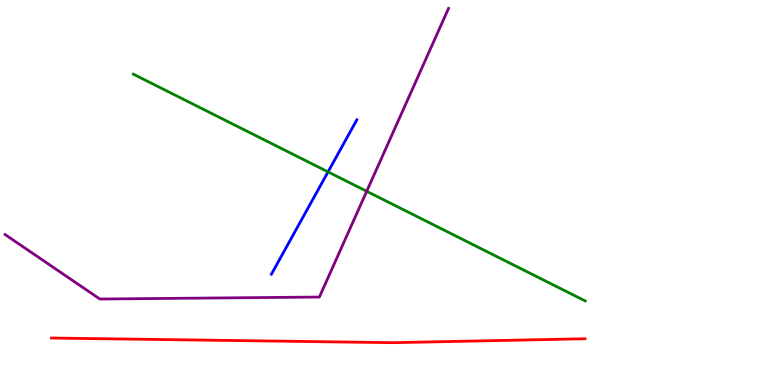[{'lines': ['blue', 'red'], 'intersections': []}, {'lines': ['green', 'red'], 'intersections': []}, {'lines': ['purple', 'red'], 'intersections': []}, {'lines': ['blue', 'green'], 'intersections': [{'x': 4.23, 'y': 5.54}]}, {'lines': ['blue', 'purple'], 'intersections': []}, {'lines': ['green', 'purple'], 'intersections': [{'x': 4.73, 'y': 5.03}]}]